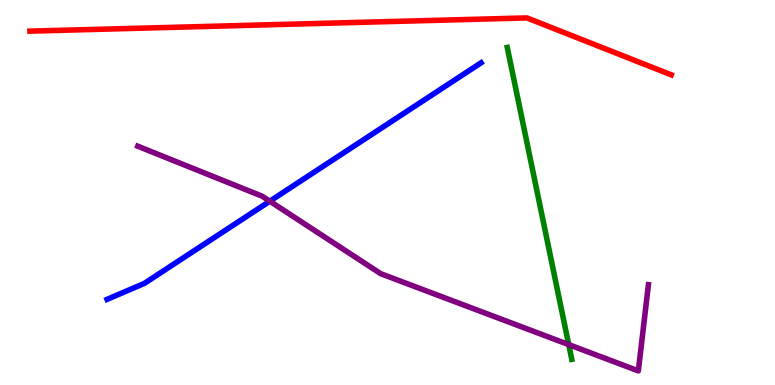[{'lines': ['blue', 'red'], 'intersections': []}, {'lines': ['green', 'red'], 'intersections': []}, {'lines': ['purple', 'red'], 'intersections': []}, {'lines': ['blue', 'green'], 'intersections': []}, {'lines': ['blue', 'purple'], 'intersections': [{'x': 3.48, 'y': 4.77}]}, {'lines': ['green', 'purple'], 'intersections': [{'x': 7.34, 'y': 1.05}]}]